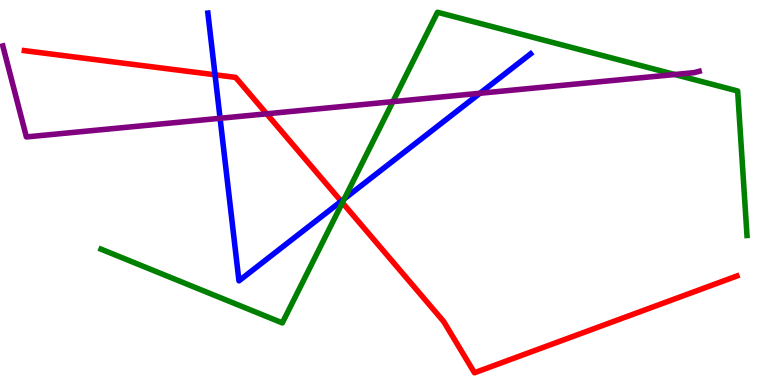[{'lines': ['blue', 'red'], 'intersections': [{'x': 2.77, 'y': 8.06}, {'x': 4.4, 'y': 4.77}]}, {'lines': ['green', 'red'], 'intersections': [{'x': 4.42, 'y': 4.74}]}, {'lines': ['purple', 'red'], 'intersections': [{'x': 3.44, 'y': 7.04}]}, {'lines': ['blue', 'green'], 'intersections': [{'x': 4.44, 'y': 4.84}]}, {'lines': ['blue', 'purple'], 'intersections': [{'x': 2.84, 'y': 6.93}, {'x': 6.19, 'y': 7.58}]}, {'lines': ['green', 'purple'], 'intersections': [{'x': 5.07, 'y': 7.36}, {'x': 8.71, 'y': 8.06}]}]